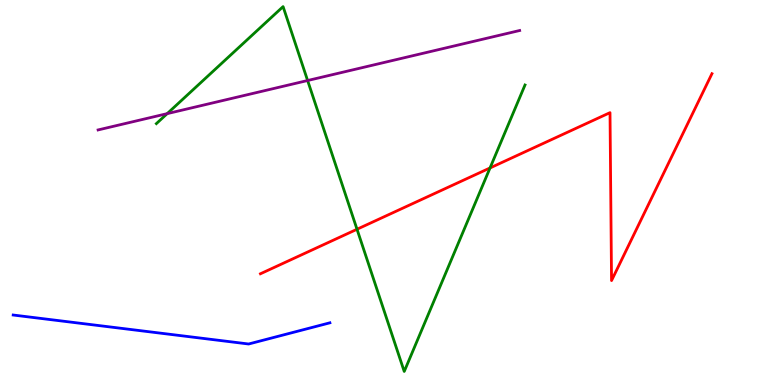[{'lines': ['blue', 'red'], 'intersections': []}, {'lines': ['green', 'red'], 'intersections': [{'x': 4.61, 'y': 4.05}, {'x': 6.32, 'y': 5.64}]}, {'lines': ['purple', 'red'], 'intersections': []}, {'lines': ['blue', 'green'], 'intersections': []}, {'lines': ['blue', 'purple'], 'intersections': []}, {'lines': ['green', 'purple'], 'intersections': [{'x': 2.16, 'y': 7.05}, {'x': 3.97, 'y': 7.91}]}]